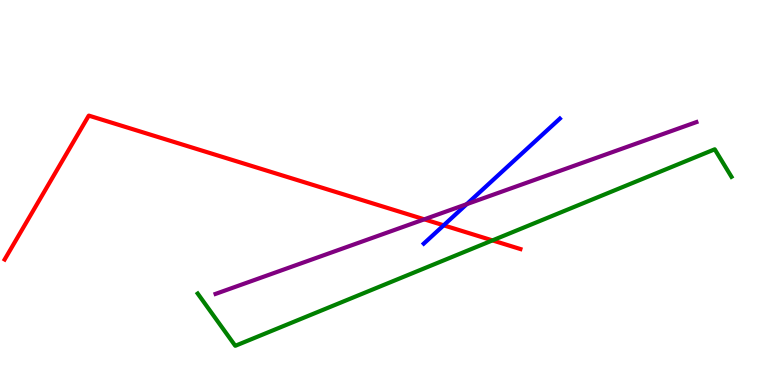[{'lines': ['blue', 'red'], 'intersections': [{'x': 5.72, 'y': 4.15}]}, {'lines': ['green', 'red'], 'intersections': [{'x': 6.35, 'y': 3.76}]}, {'lines': ['purple', 'red'], 'intersections': [{'x': 5.47, 'y': 4.3}]}, {'lines': ['blue', 'green'], 'intersections': []}, {'lines': ['blue', 'purple'], 'intersections': [{'x': 6.02, 'y': 4.7}]}, {'lines': ['green', 'purple'], 'intersections': []}]